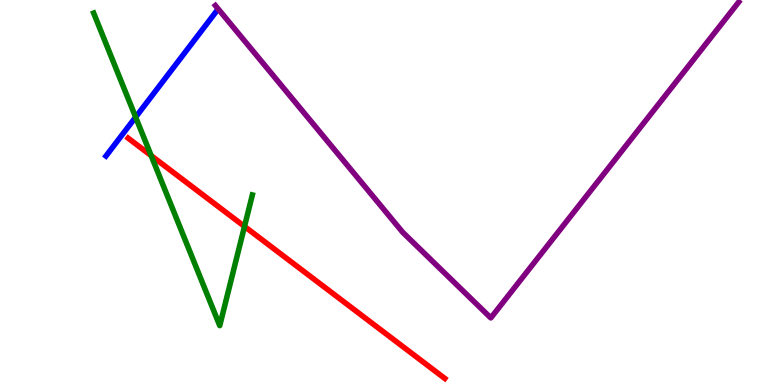[{'lines': ['blue', 'red'], 'intersections': []}, {'lines': ['green', 'red'], 'intersections': [{'x': 1.95, 'y': 5.96}, {'x': 3.15, 'y': 4.12}]}, {'lines': ['purple', 'red'], 'intersections': []}, {'lines': ['blue', 'green'], 'intersections': [{'x': 1.75, 'y': 6.96}]}, {'lines': ['blue', 'purple'], 'intersections': []}, {'lines': ['green', 'purple'], 'intersections': []}]